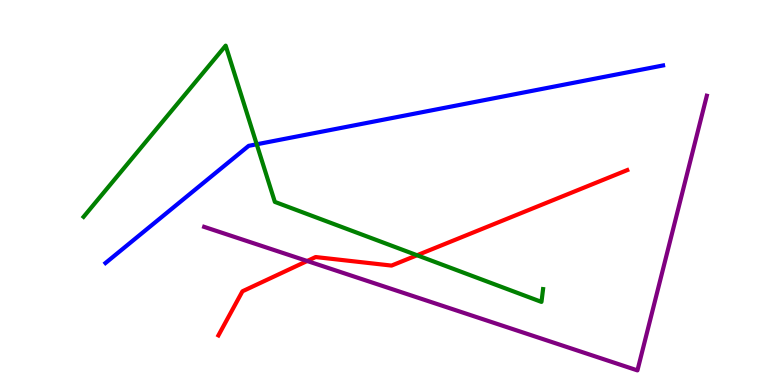[{'lines': ['blue', 'red'], 'intersections': []}, {'lines': ['green', 'red'], 'intersections': [{'x': 5.38, 'y': 3.37}]}, {'lines': ['purple', 'red'], 'intersections': [{'x': 3.96, 'y': 3.22}]}, {'lines': ['blue', 'green'], 'intersections': [{'x': 3.31, 'y': 6.25}]}, {'lines': ['blue', 'purple'], 'intersections': []}, {'lines': ['green', 'purple'], 'intersections': []}]